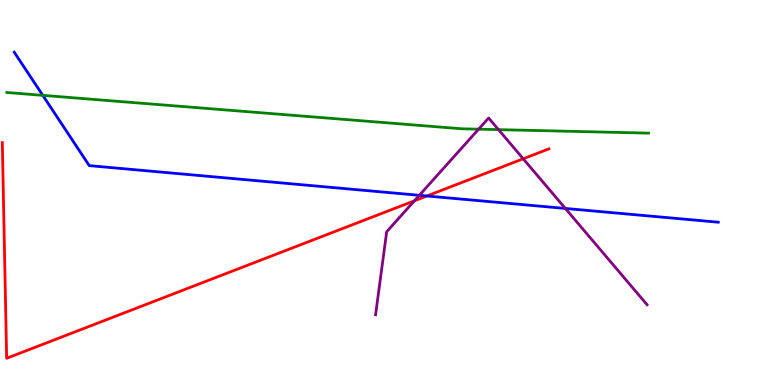[{'lines': ['blue', 'red'], 'intersections': [{'x': 5.51, 'y': 4.91}]}, {'lines': ['green', 'red'], 'intersections': []}, {'lines': ['purple', 'red'], 'intersections': [{'x': 5.35, 'y': 4.78}, {'x': 6.75, 'y': 5.88}]}, {'lines': ['blue', 'green'], 'intersections': [{'x': 0.552, 'y': 7.52}]}, {'lines': ['blue', 'purple'], 'intersections': [{'x': 5.41, 'y': 4.93}, {'x': 7.29, 'y': 4.59}]}, {'lines': ['green', 'purple'], 'intersections': [{'x': 6.18, 'y': 6.64}, {'x': 6.43, 'y': 6.63}]}]